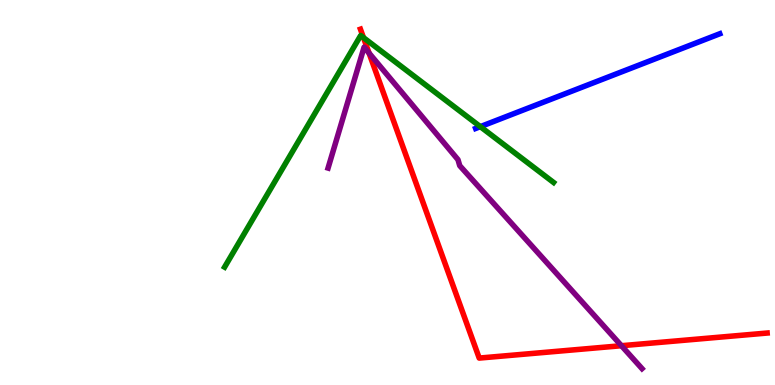[{'lines': ['blue', 'red'], 'intersections': []}, {'lines': ['green', 'red'], 'intersections': [{'x': 4.69, 'y': 9.02}]}, {'lines': ['purple', 'red'], 'intersections': [{'x': 4.76, 'y': 8.62}, {'x': 8.02, 'y': 1.02}]}, {'lines': ['blue', 'green'], 'intersections': [{'x': 6.2, 'y': 6.71}]}, {'lines': ['blue', 'purple'], 'intersections': []}, {'lines': ['green', 'purple'], 'intersections': []}]